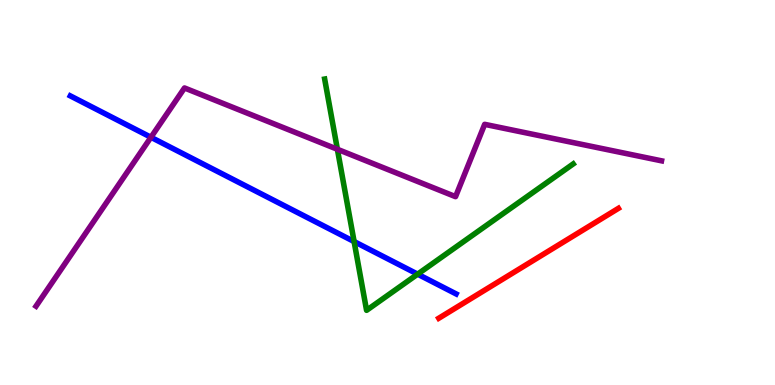[{'lines': ['blue', 'red'], 'intersections': []}, {'lines': ['green', 'red'], 'intersections': []}, {'lines': ['purple', 'red'], 'intersections': []}, {'lines': ['blue', 'green'], 'intersections': [{'x': 4.57, 'y': 3.73}, {'x': 5.39, 'y': 2.88}]}, {'lines': ['blue', 'purple'], 'intersections': [{'x': 1.95, 'y': 6.43}]}, {'lines': ['green', 'purple'], 'intersections': [{'x': 4.35, 'y': 6.12}]}]